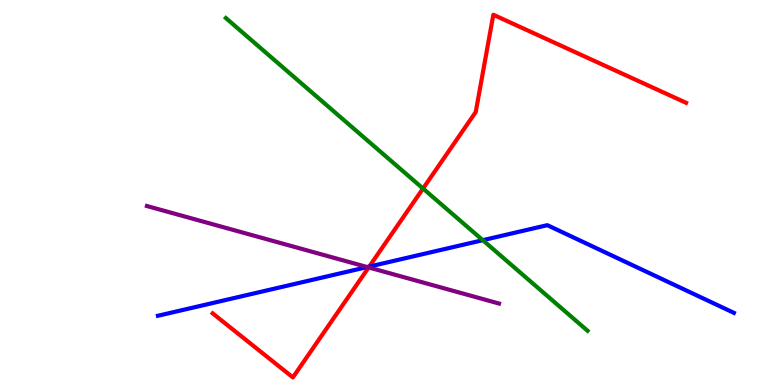[{'lines': ['blue', 'red'], 'intersections': [{'x': 4.76, 'y': 3.08}]}, {'lines': ['green', 'red'], 'intersections': [{'x': 5.46, 'y': 5.1}]}, {'lines': ['purple', 'red'], 'intersections': [{'x': 4.76, 'y': 3.05}]}, {'lines': ['blue', 'green'], 'intersections': [{'x': 6.23, 'y': 3.76}]}, {'lines': ['blue', 'purple'], 'intersections': [{'x': 4.74, 'y': 3.06}]}, {'lines': ['green', 'purple'], 'intersections': []}]